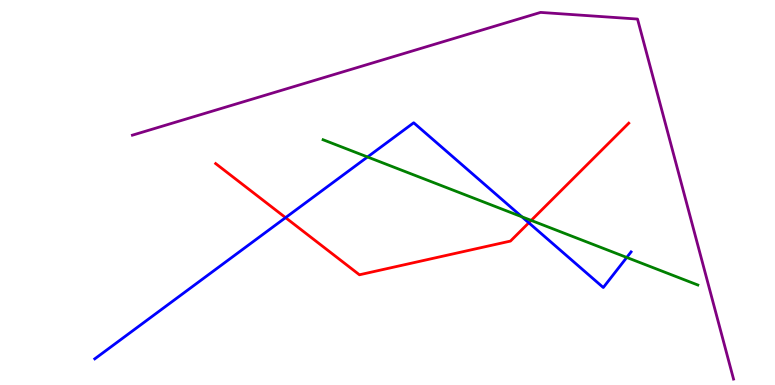[{'lines': ['blue', 'red'], 'intersections': [{'x': 3.68, 'y': 4.35}, {'x': 6.82, 'y': 4.21}]}, {'lines': ['green', 'red'], 'intersections': [{'x': 6.85, 'y': 4.27}]}, {'lines': ['purple', 'red'], 'intersections': []}, {'lines': ['blue', 'green'], 'intersections': [{'x': 4.74, 'y': 5.92}, {'x': 6.73, 'y': 4.37}, {'x': 8.09, 'y': 3.31}]}, {'lines': ['blue', 'purple'], 'intersections': []}, {'lines': ['green', 'purple'], 'intersections': []}]